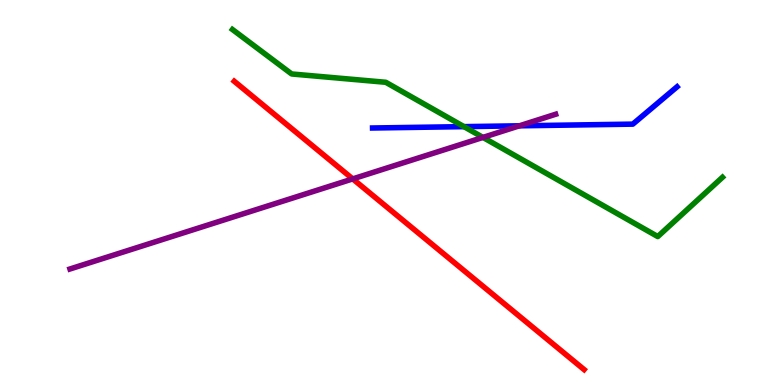[{'lines': ['blue', 'red'], 'intersections': []}, {'lines': ['green', 'red'], 'intersections': []}, {'lines': ['purple', 'red'], 'intersections': [{'x': 4.55, 'y': 5.35}]}, {'lines': ['blue', 'green'], 'intersections': [{'x': 5.99, 'y': 6.71}]}, {'lines': ['blue', 'purple'], 'intersections': [{'x': 6.7, 'y': 6.73}]}, {'lines': ['green', 'purple'], 'intersections': [{'x': 6.23, 'y': 6.43}]}]